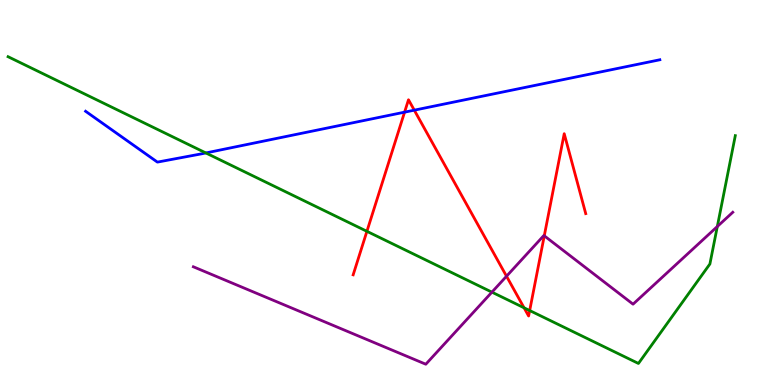[{'lines': ['blue', 'red'], 'intersections': [{'x': 5.22, 'y': 7.09}, {'x': 5.35, 'y': 7.14}]}, {'lines': ['green', 'red'], 'intersections': [{'x': 4.73, 'y': 3.99}, {'x': 6.76, 'y': 2.01}, {'x': 6.83, 'y': 1.93}]}, {'lines': ['purple', 'red'], 'intersections': [{'x': 6.54, 'y': 2.83}, {'x': 7.02, 'y': 3.88}]}, {'lines': ['blue', 'green'], 'intersections': [{'x': 2.66, 'y': 6.03}]}, {'lines': ['blue', 'purple'], 'intersections': []}, {'lines': ['green', 'purple'], 'intersections': [{'x': 6.35, 'y': 2.41}, {'x': 9.26, 'y': 4.12}]}]